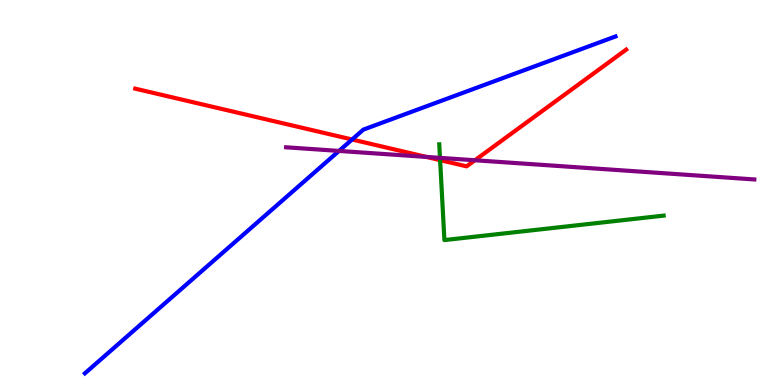[{'lines': ['blue', 'red'], 'intersections': [{'x': 4.54, 'y': 6.38}]}, {'lines': ['green', 'red'], 'intersections': [{'x': 5.68, 'y': 5.84}]}, {'lines': ['purple', 'red'], 'intersections': [{'x': 5.5, 'y': 5.92}, {'x': 6.13, 'y': 5.84}]}, {'lines': ['blue', 'green'], 'intersections': []}, {'lines': ['blue', 'purple'], 'intersections': [{'x': 4.37, 'y': 6.08}]}, {'lines': ['green', 'purple'], 'intersections': [{'x': 5.68, 'y': 5.9}]}]